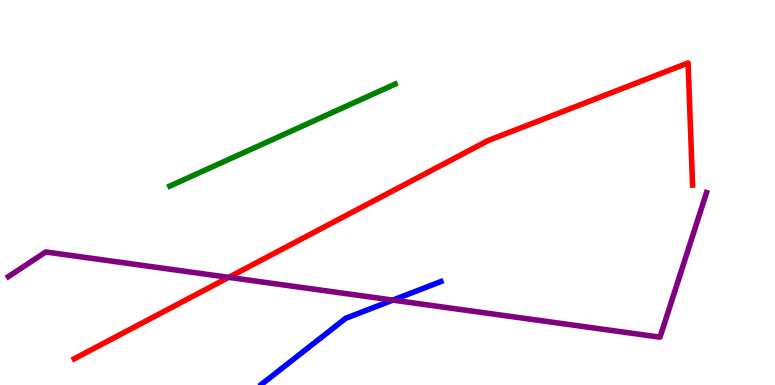[{'lines': ['blue', 'red'], 'intersections': []}, {'lines': ['green', 'red'], 'intersections': []}, {'lines': ['purple', 'red'], 'intersections': [{'x': 2.95, 'y': 2.8}]}, {'lines': ['blue', 'green'], 'intersections': []}, {'lines': ['blue', 'purple'], 'intersections': [{'x': 5.07, 'y': 2.2}]}, {'lines': ['green', 'purple'], 'intersections': []}]